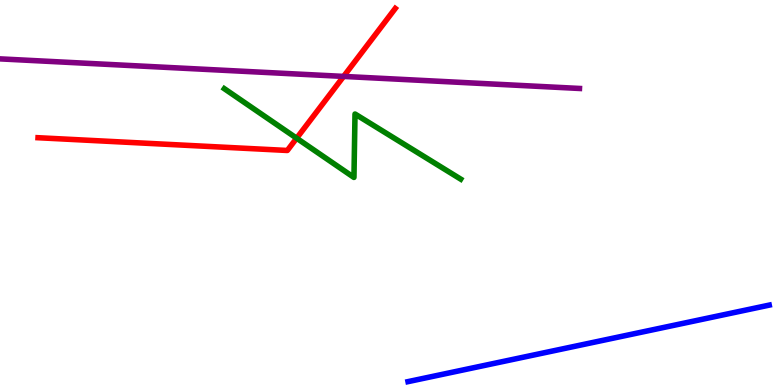[{'lines': ['blue', 'red'], 'intersections': []}, {'lines': ['green', 'red'], 'intersections': [{'x': 3.83, 'y': 6.41}]}, {'lines': ['purple', 'red'], 'intersections': [{'x': 4.43, 'y': 8.02}]}, {'lines': ['blue', 'green'], 'intersections': []}, {'lines': ['blue', 'purple'], 'intersections': []}, {'lines': ['green', 'purple'], 'intersections': []}]